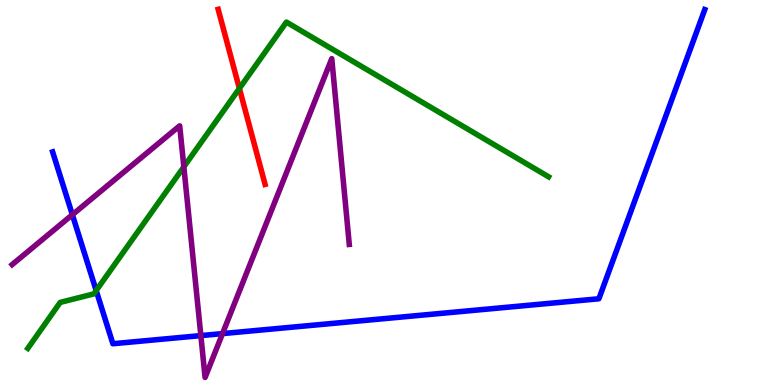[{'lines': ['blue', 'red'], 'intersections': []}, {'lines': ['green', 'red'], 'intersections': [{'x': 3.09, 'y': 7.7}]}, {'lines': ['purple', 'red'], 'intersections': []}, {'lines': ['blue', 'green'], 'intersections': [{'x': 1.24, 'y': 2.45}]}, {'lines': ['blue', 'purple'], 'intersections': [{'x': 0.934, 'y': 4.42}, {'x': 2.59, 'y': 1.28}, {'x': 2.87, 'y': 1.34}]}, {'lines': ['green', 'purple'], 'intersections': [{'x': 2.37, 'y': 5.67}]}]